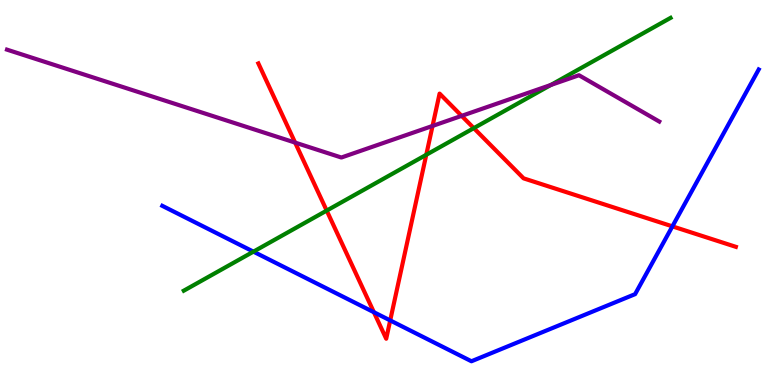[{'lines': ['blue', 'red'], 'intersections': [{'x': 4.82, 'y': 1.89}, {'x': 5.03, 'y': 1.68}, {'x': 8.68, 'y': 4.12}]}, {'lines': ['green', 'red'], 'intersections': [{'x': 4.22, 'y': 4.53}, {'x': 5.5, 'y': 5.98}, {'x': 6.11, 'y': 6.67}]}, {'lines': ['purple', 'red'], 'intersections': [{'x': 3.81, 'y': 6.3}, {'x': 5.58, 'y': 6.73}, {'x': 5.96, 'y': 6.99}]}, {'lines': ['blue', 'green'], 'intersections': [{'x': 3.27, 'y': 3.46}]}, {'lines': ['blue', 'purple'], 'intersections': []}, {'lines': ['green', 'purple'], 'intersections': [{'x': 7.11, 'y': 7.79}]}]